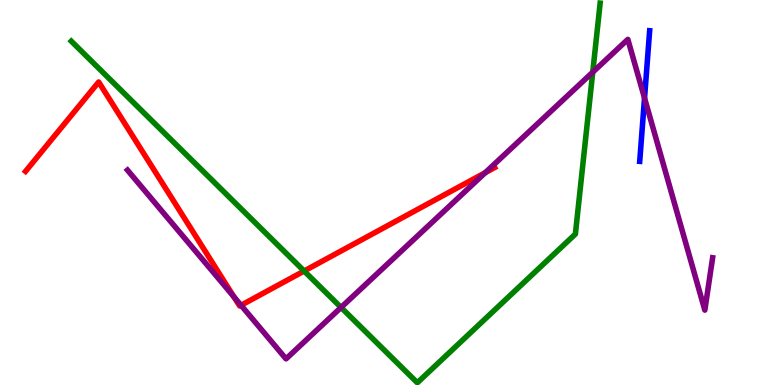[{'lines': ['blue', 'red'], 'intersections': []}, {'lines': ['green', 'red'], 'intersections': [{'x': 3.92, 'y': 2.96}]}, {'lines': ['purple', 'red'], 'intersections': [{'x': 3.02, 'y': 2.29}, {'x': 3.11, 'y': 2.07}, {'x': 6.26, 'y': 5.52}]}, {'lines': ['blue', 'green'], 'intersections': []}, {'lines': ['blue', 'purple'], 'intersections': [{'x': 8.32, 'y': 7.45}]}, {'lines': ['green', 'purple'], 'intersections': [{'x': 4.4, 'y': 2.01}, {'x': 7.65, 'y': 8.12}]}]